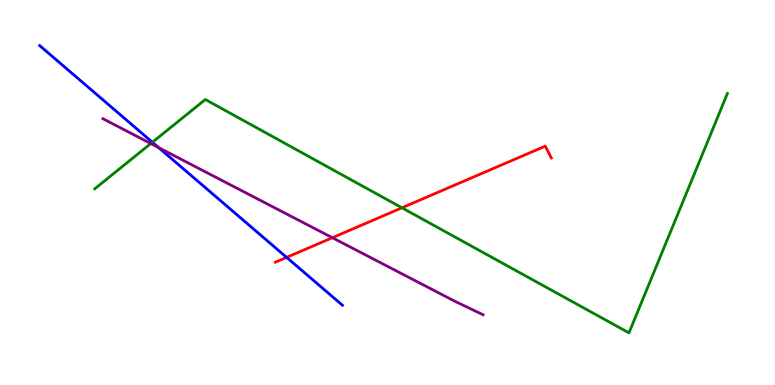[{'lines': ['blue', 'red'], 'intersections': [{'x': 3.7, 'y': 3.31}]}, {'lines': ['green', 'red'], 'intersections': [{'x': 5.19, 'y': 4.6}]}, {'lines': ['purple', 'red'], 'intersections': [{'x': 4.29, 'y': 3.83}]}, {'lines': ['blue', 'green'], 'intersections': [{'x': 1.97, 'y': 6.3}]}, {'lines': ['blue', 'purple'], 'intersections': [{'x': 2.05, 'y': 6.17}]}, {'lines': ['green', 'purple'], 'intersections': [{'x': 1.95, 'y': 6.27}]}]